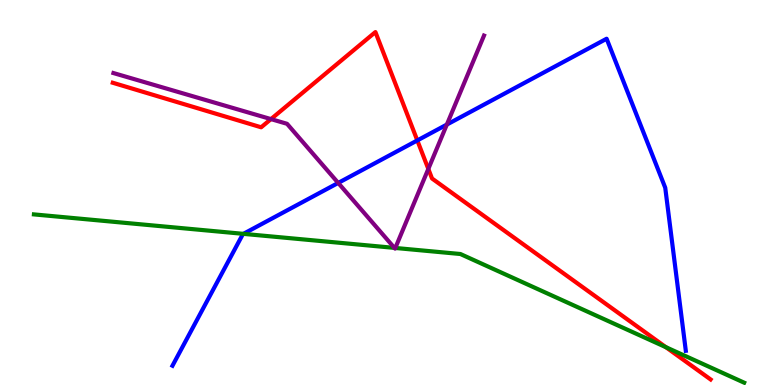[{'lines': ['blue', 'red'], 'intersections': [{'x': 5.38, 'y': 6.35}]}, {'lines': ['green', 'red'], 'intersections': [{'x': 8.59, 'y': 0.982}]}, {'lines': ['purple', 'red'], 'intersections': [{'x': 3.5, 'y': 6.91}, {'x': 5.53, 'y': 5.61}]}, {'lines': ['blue', 'green'], 'intersections': [{'x': 3.14, 'y': 3.93}]}, {'lines': ['blue', 'purple'], 'intersections': [{'x': 4.36, 'y': 5.25}, {'x': 5.77, 'y': 6.76}]}, {'lines': ['green', 'purple'], 'intersections': [{'x': 5.09, 'y': 3.56}, {'x': 5.1, 'y': 3.56}]}]